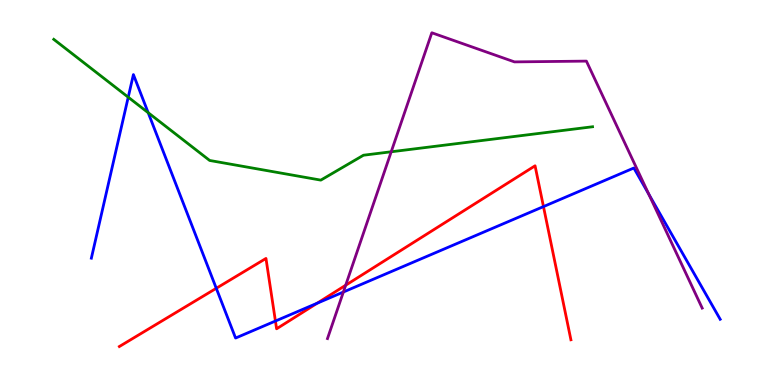[{'lines': ['blue', 'red'], 'intersections': [{'x': 2.79, 'y': 2.51}, {'x': 3.55, 'y': 1.66}, {'x': 4.09, 'y': 2.12}, {'x': 7.01, 'y': 4.63}]}, {'lines': ['green', 'red'], 'intersections': []}, {'lines': ['purple', 'red'], 'intersections': [{'x': 4.46, 'y': 2.59}]}, {'lines': ['blue', 'green'], 'intersections': [{'x': 1.65, 'y': 7.48}, {'x': 1.91, 'y': 7.07}]}, {'lines': ['blue', 'purple'], 'intersections': [{'x': 4.43, 'y': 2.41}, {'x': 8.37, 'y': 4.96}]}, {'lines': ['green', 'purple'], 'intersections': [{'x': 5.05, 'y': 6.06}]}]